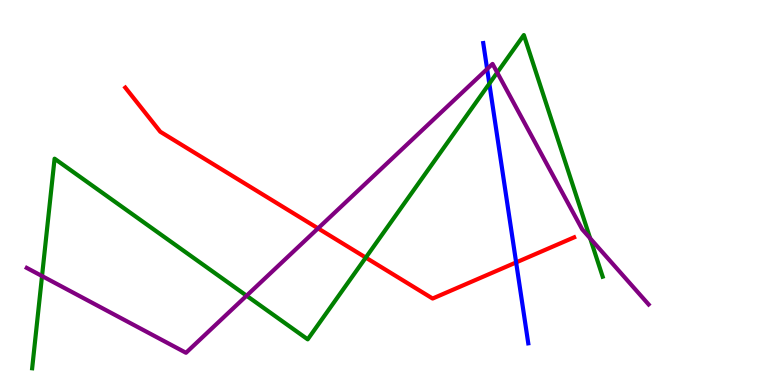[{'lines': ['blue', 'red'], 'intersections': [{'x': 6.66, 'y': 3.18}]}, {'lines': ['green', 'red'], 'intersections': [{'x': 4.72, 'y': 3.31}]}, {'lines': ['purple', 'red'], 'intersections': [{'x': 4.1, 'y': 4.07}]}, {'lines': ['blue', 'green'], 'intersections': [{'x': 6.31, 'y': 7.83}]}, {'lines': ['blue', 'purple'], 'intersections': [{'x': 6.29, 'y': 8.21}]}, {'lines': ['green', 'purple'], 'intersections': [{'x': 0.542, 'y': 2.83}, {'x': 3.18, 'y': 2.32}, {'x': 6.42, 'y': 8.12}, {'x': 7.62, 'y': 3.81}]}]